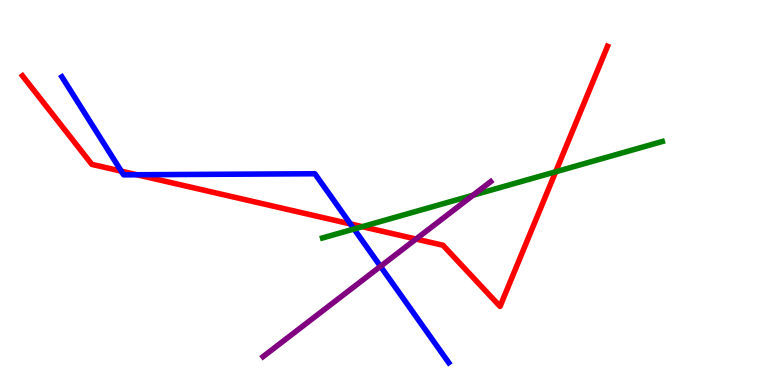[{'lines': ['blue', 'red'], 'intersections': [{'x': 1.57, 'y': 5.55}, {'x': 1.77, 'y': 5.46}, {'x': 4.52, 'y': 4.18}]}, {'lines': ['green', 'red'], 'intersections': [{'x': 4.67, 'y': 4.11}, {'x': 7.17, 'y': 5.54}]}, {'lines': ['purple', 'red'], 'intersections': [{'x': 5.37, 'y': 3.79}]}, {'lines': ['blue', 'green'], 'intersections': [{'x': 4.57, 'y': 4.05}]}, {'lines': ['blue', 'purple'], 'intersections': [{'x': 4.91, 'y': 3.08}]}, {'lines': ['green', 'purple'], 'intersections': [{'x': 6.1, 'y': 4.93}]}]